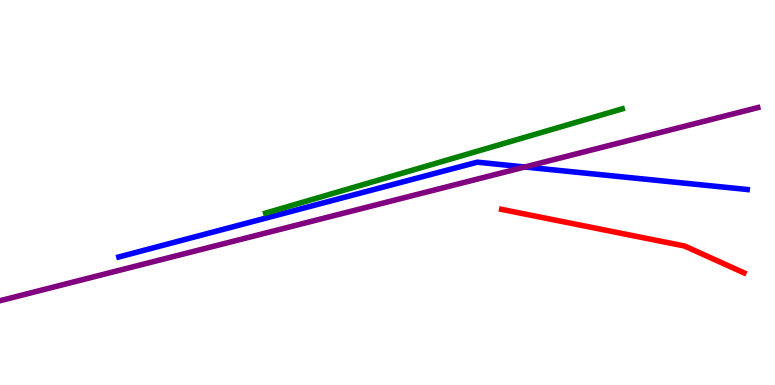[{'lines': ['blue', 'red'], 'intersections': []}, {'lines': ['green', 'red'], 'intersections': []}, {'lines': ['purple', 'red'], 'intersections': []}, {'lines': ['blue', 'green'], 'intersections': []}, {'lines': ['blue', 'purple'], 'intersections': [{'x': 6.77, 'y': 5.66}]}, {'lines': ['green', 'purple'], 'intersections': []}]